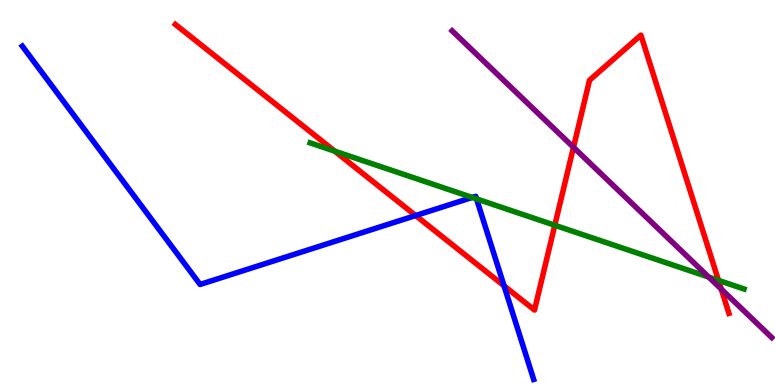[{'lines': ['blue', 'red'], 'intersections': [{'x': 5.36, 'y': 4.4}, {'x': 6.5, 'y': 2.58}]}, {'lines': ['green', 'red'], 'intersections': [{'x': 4.32, 'y': 6.07}, {'x': 7.16, 'y': 4.15}, {'x': 9.27, 'y': 2.72}]}, {'lines': ['purple', 'red'], 'intersections': [{'x': 7.4, 'y': 6.17}, {'x': 9.31, 'y': 2.49}]}, {'lines': ['blue', 'green'], 'intersections': [{'x': 6.09, 'y': 4.87}, {'x': 6.15, 'y': 4.83}]}, {'lines': ['blue', 'purple'], 'intersections': []}, {'lines': ['green', 'purple'], 'intersections': [{'x': 9.15, 'y': 2.8}]}]